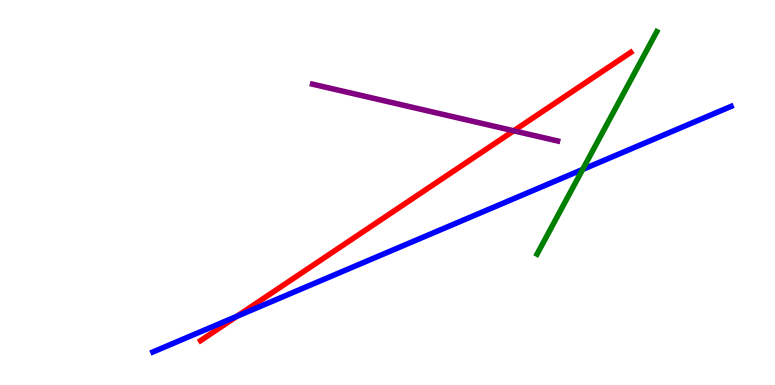[{'lines': ['blue', 'red'], 'intersections': [{'x': 3.06, 'y': 1.78}]}, {'lines': ['green', 'red'], 'intersections': []}, {'lines': ['purple', 'red'], 'intersections': [{'x': 6.63, 'y': 6.6}]}, {'lines': ['blue', 'green'], 'intersections': [{'x': 7.52, 'y': 5.6}]}, {'lines': ['blue', 'purple'], 'intersections': []}, {'lines': ['green', 'purple'], 'intersections': []}]